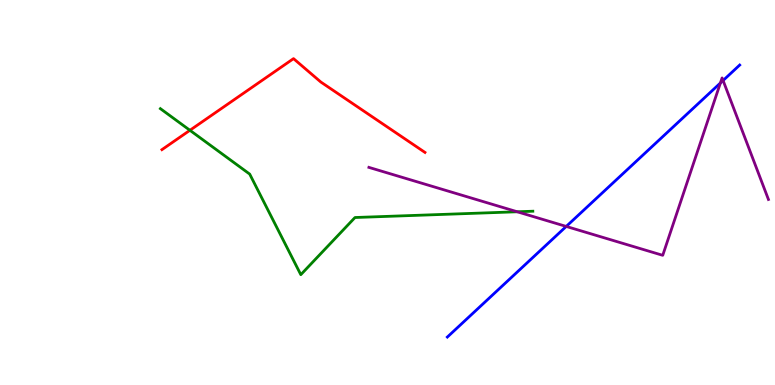[{'lines': ['blue', 'red'], 'intersections': []}, {'lines': ['green', 'red'], 'intersections': [{'x': 2.45, 'y': 6.62}]}, {'lines': ['purple', 'red'], 'intersections': []}, {'lines': ['blue', 'green'], 'intersections': []}, {'lines': ['blue', 'purple'], 'intersections': [{'x': 7.31, 'y': 4.12}, {'x': 9.3, 'y': 7.84}, {'x': 9.33, 'y': 7.91}]}, {'lines': ['green', 'purple'], 'intersections': [{'x': 6.67, 'y': 4.5}]}]